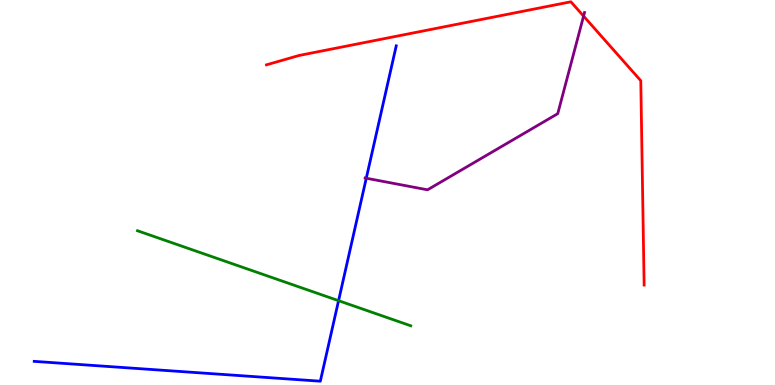[{'lines': ['blue', 'red'], 'intersections': []}, {'lines': ['green', 'red'], 'intersections': []}, {'lines': ['purple', 'red'], 'intersections': [{'x': 7.53, 'y': 9.58}]}, {'lines': ['blue', 'green'], 'intersections': [{'x': 4.37, 'y': 2.19}]}, {'lines': ['blue', 'purple'], 'intersections': [{'x': 4.73, 'y': 5.37}]}, {'lines': ['green', 'purple'], 'intersections': []}]